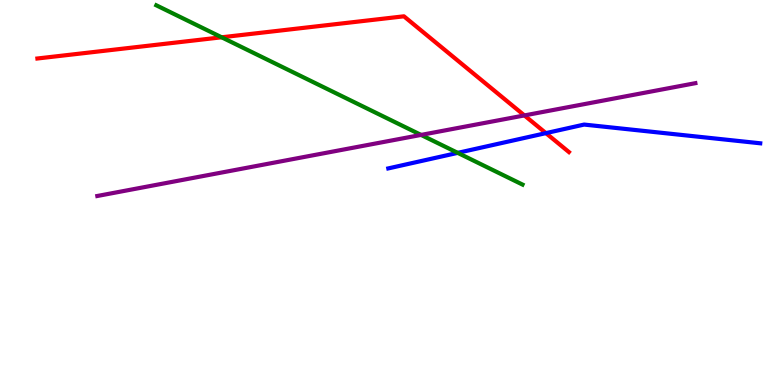[{'lines': ['blue', 'red'], 'intersections': [{'x': 7.04, 'y': 6.54}]}, {'lines': ['green', 'red'], 'intersections': [{'x': 2.86, 'y': 9.03}]}, {'lines': ['purple', 'red'], 'intersections': [{'x': 6.77, 'y': 7.0}]}, {'lines': ['blue', 'green'], 'intersections': [{'x': 5.91, 'y': 6.03}]}, {'lines': ['blue', 'purple'], 'intersections': []}, {'lines': ['green', 'purple'], 'intersections': [{'x': 5.43, 'y': 6.5}]}]